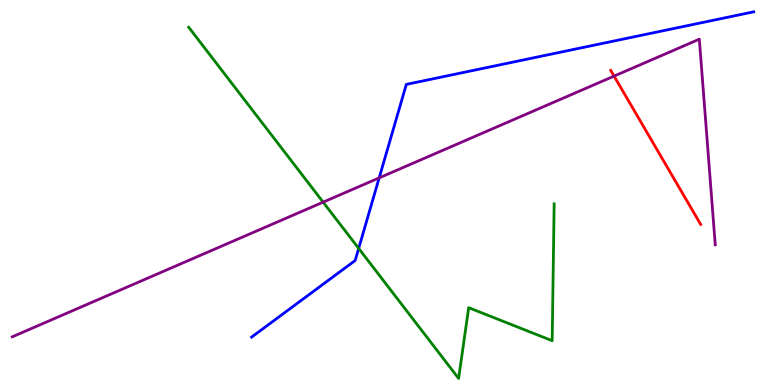[{'lines': ['blue', 'red'], 'intersections': []}, {'lines': ['green', 'red'], 'intersections': []}, {'lines': ['purple', 'red'], 'intersections': [{'x': 7.92, 'y': 8.02}]}, {'lines': ['blue', 'green'], 'intersections': [{'x': 4.63, 'y': 3.55}]}, {'lines': ['blue', 'purple'], 'intersections': [{'x': 4.89, 'y': 5.38}]}, {'lines': ['green', 'purple'], 'intersections': [{'x': 4.17, 'y': 4.75}]}]